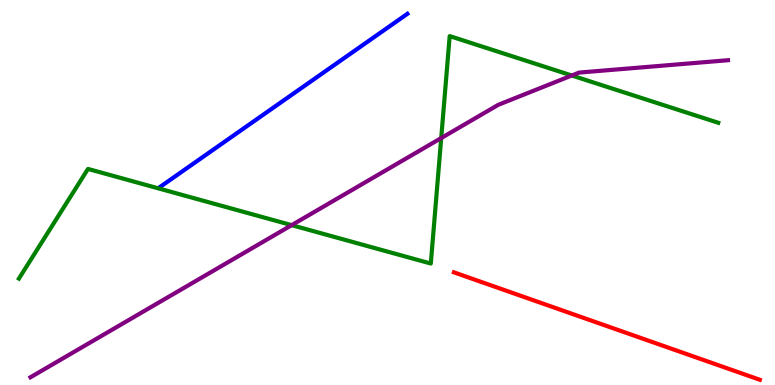[{'lines': ['blue', 'red'], 'intersections': []}, {'lines': ['green', 'red'], 'intersections': []}, {'lines': ['purple', 'red'], 'intersections': []}, {'lines': ['blue', 'green'], 'intersections': []}, {'lines': ['blue', 'purple'], 'intersections': []}, {'lines': ['green', 'purple'], 'intersections': [{'x': 3.76, 'y': 4.15}, {'x': 5.69, 'y': 6.41}, {'x': 7.38, 'y': 8.04}]}]